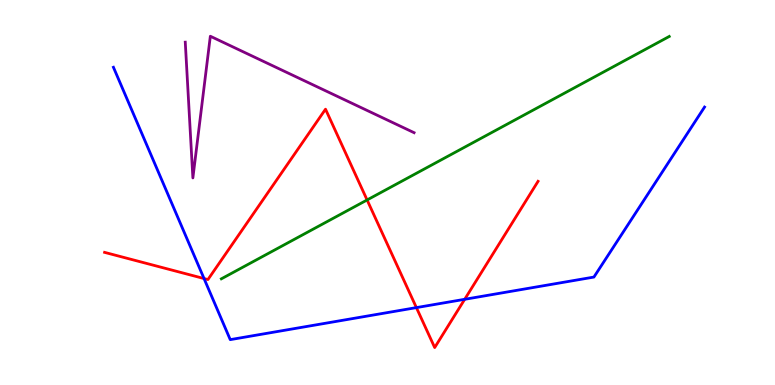[{'lines': ['blue', 'red'], 'intersections': [{'x': 2.63, 'y': 2.77}, {'x': 5.37, 'y': 2.01}, {'x': 6.0, 'y': 2.23}]}, {'lines': ['green', 'red'], 'intersections': [{'x': 4.74, 'y': 4.81}]}, {'lines': ['purple', 'red'], 'intersections': []}, {'lines': ['blue', 'green'], 'intersections': []}, {'lines': ['blue', 'purple'], 'intersections': []}, {'lines': ['green', 'purple'], 'intersections': []}]